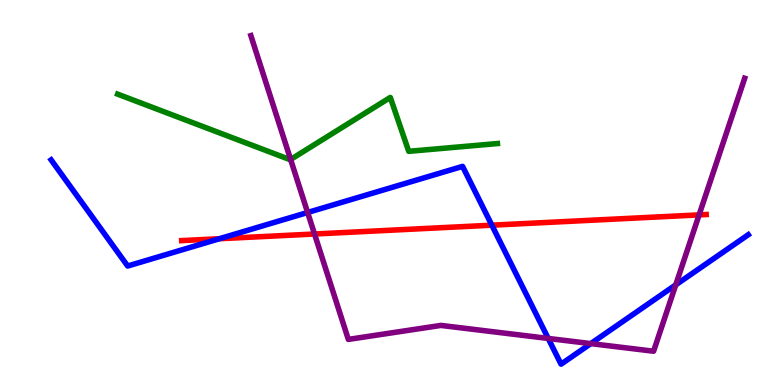[{'lines': ['blue', 'red'], 'intersections': [{'x': 2.83, 'y': 3.8}, {'x': 6.35, 'y': 4.15}]}, {'lines': ['green', 'red'], 'intersections': []}, {'lines': ['purple', 'red'], 'intersections': [{'x': 4.06, 'y': 3.92}, {'x': 9.02, 'y': 4.42}]}, {'lines': ['blue', 'green'], 'intersections': []}, {'lines': ['blue', 'purple'], 'intersections': [{'x': 3.97, 'y': 4.48}, {'x': 7.07, 'y': 1.21}, {'x': 7.62, 'y': 1.08}, {'x': 8.72, 'y': 2.6}]}, {'lines': ['green', 'purple'], 'intersections': [{'x': 3.75, 'y': 5.86}]}]